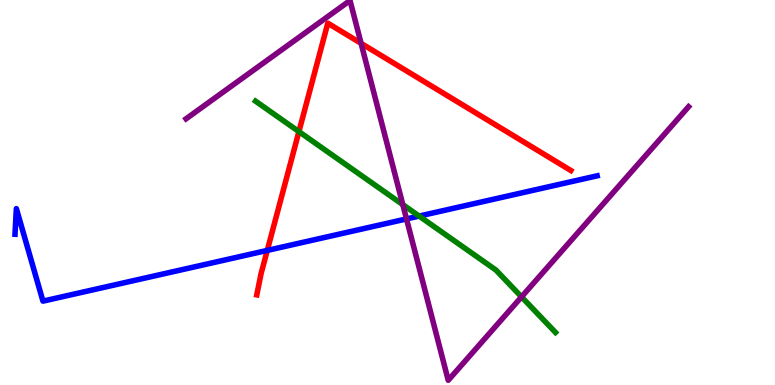[{'lines': ['blue', 'red'], 'intersections': [{'x': 3.45, 'y': 3.5}]}, {'lines': ['green', 'red'], 'intersections': [{'x': 3.86, 'y': 6.58}]}, {'lines': ['purple', 'red'], 'intersections': [{'x': 4.66, 'y': 8.87}]}, {'lines': ['blue', 'green'], 'intersections': [{'x': 5.41, 'y': 4.39}]}, {'lines': ['blue', 'purple'], 'intersections': [{'x': 5.25, 'y': 4.31}]}, {'lines': ['green', 'purple'], 'intersections': [{'x': 5.2, 'y': 4.69}, {'x': 6.73, 'y': 2.29}]}]